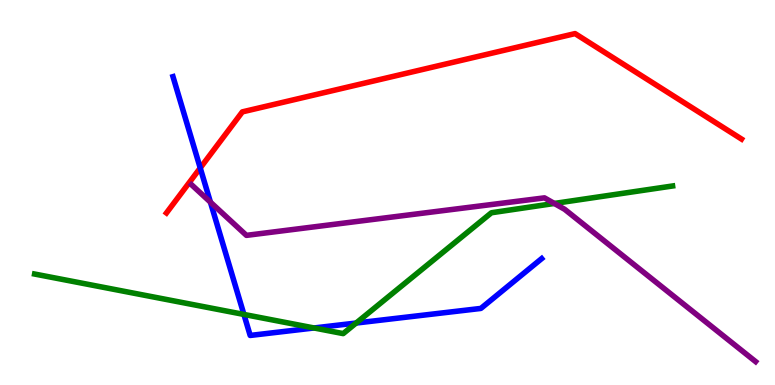[{'lines': ['blue', 'red'], 'intersections': [{'x': 2.58, 'y': 5.64}]}, {'lines': ['green', 'red'], 'intersections': []}, {'lines': ['purple', 'red'], 'intersections': []}, {'lines': ['blue', 'green'], 'intersections': [{'x': 3.15, 'y': 1.83}, {'x': 4.05, 'y': 1.48}, {'x': 4.6, 'y': 1.61}]}, {'lines': ['blue', 'purple'], 'intersections': [{'x': 2.72, 'y': 4.75}]}, {'lines': ['green', 'purple'], 'intersections': [{'x': 7.15, 'y': 4.72}]}]